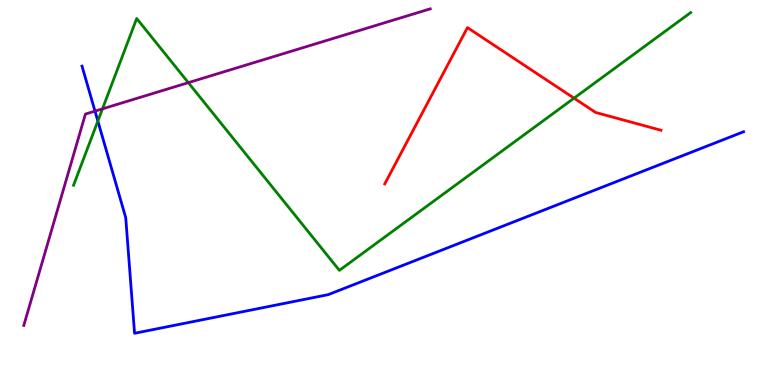[{'lines': ['blue', 'red'], 'intersections': []}, {'lines': ['green', 'red'], 'intersections': [{'x': 7.41, 'y': 7.45}]}, {'lines': ['purple', 'red'], 'intersections': []}, {'lines': ['blue', 'green'], 'intersections': [{'x': 1.26, 'y': 6.86}]}, {'lines': ['blue', 'purple'], 'intersections': [{'x': 1.23, 'y': 7.11}]}, {'lines': ['green', 'purple'], 'intersections': [{'x': 1.32, 'y': 7.17}, {'x': 2.43, 'y': 7.85}]}]